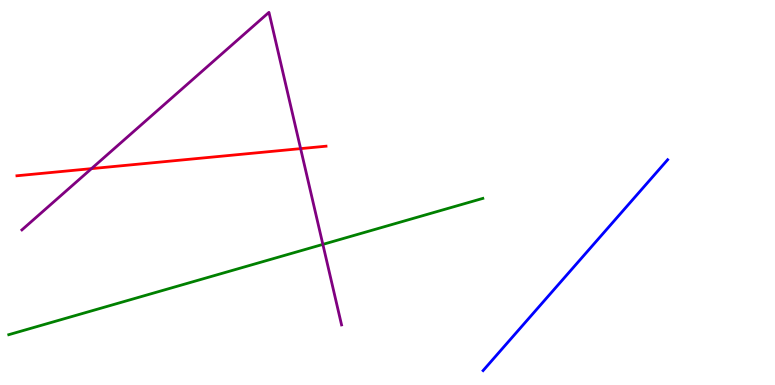[{'lines': ['blue', 'red'], 'intersections': []}, {'lines': ['green', 'red'], 'intersections': []}, {'lines': ['purple', 'red'], 'intersections': [{'x': 1.18, 'y': 5.62}, {'x': 3.88, 'y': 6.14}]}, {'lines': ['blue', 'green'], 'intersections': []}, {'lines': ['blue', 'purple'], 'intersections': []}, {'lines': ['green', 'purple'], 'intersections': [{'x': 4.17, 'y': 3.65}]}]